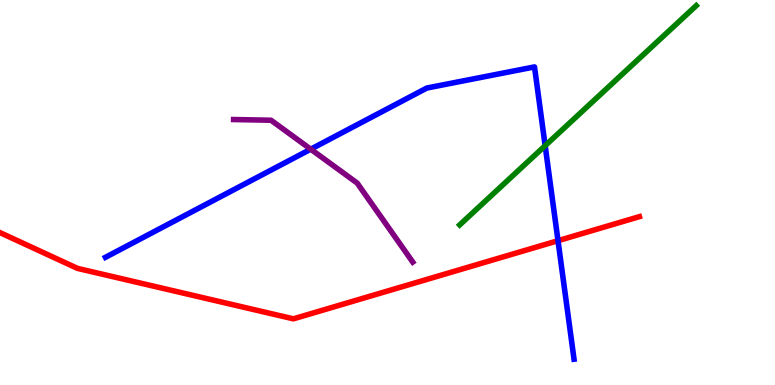[{'lines': ['blue', 'red'], 'intersections': [{'x': 7.2, 'y': 3.75}]}, {'lines': ['green', 'red'], 'intersections': []}, {'lines': ['purple', 'red'], 'intersections': []}, {'lines': ['blue', 'green'], 'intersections': [{'x': 7.03, 'y': 6.22}]}, {'lines': ['blue', 'purple'], 'intersections': [{'x': 4.01, 'y': 6.12}]}, {'lines': ['green', 'purple'], 'intersections': []}]